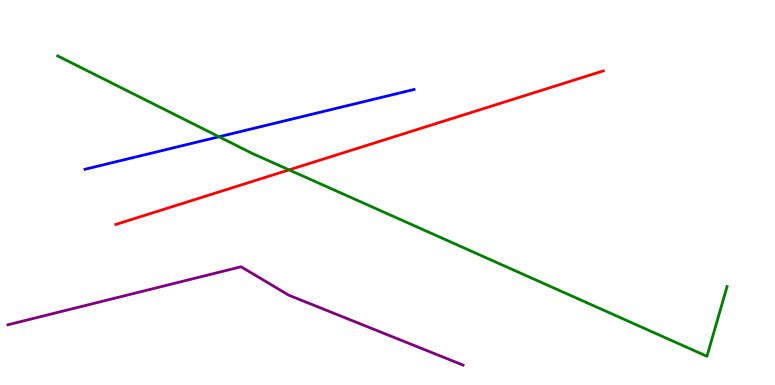[{'lines': ['blue', 'red'], 'intersections': []}, {'lines': ['green', 'red'], 'intersections': [{'x': 3.73, 'y': 5.59}]}, {'lines': ['purple', 'red'], 'intersections': []}, {'lines': ['blue', 'green'], 'intersections': [{'x': 2.83, 'y': 6.45}]}, {'lines': ['blue', 'purple'], 'intersections': []}, {'lines': ['green', 'purple'], 'intersections': []}]